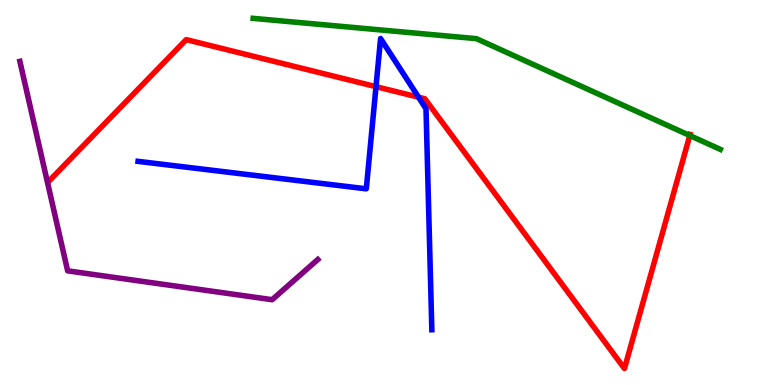[{'lines': ['blue', 'red'], 'intersections': [{'x': 4.85, 'y': 7.75}, {'x': 5.4, 'y': 7.48}]}, {'lines': ['green', 'red'], 'intersections': [{'x': 8.9, 'y': 6.48}]}, {'lines': ['purple', 'red'], 'intersections': []}, {'lines': ['blue', 'green'], 'intersections': []}, {'lines': ['blue', 'purple'], 'intersections': []}, {'lines': ['green', 'purple'], 'intersections': []}]